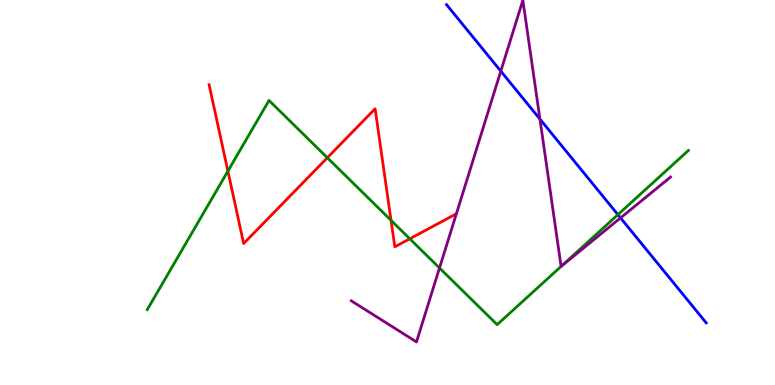[{'lines': ['blue', 'red'], 'intersections': []}, {'lines': ['green', 'red'], 'intersections': [{'x': 2.94, 'y': 5.56}, {'x': 4.22, 'y': 5.9}, {'x': 5.05, 'y': 4.28}, {'x': 5.29, 'y': 3.8}]}, {'lines': ['purple', 'red'], 'intersections': []}, {'lines': ['blue', 'green'], 'intersections': [{'x': 7.97, 'y': 4.42}]}, {'lines': ['blue', 'purple'], 'intersections': [{'x': 6.46, 'y': 8.15}, {'x': 6.97, 'y': 6.91}, {'x': 8.01, 'y': 4.34}]}, {'lines': ['green', 'purple'], 'intersections': [{'x': 5.67, 'y': 3.04}, {'x': 7.24, 'y': 3.09}]}]